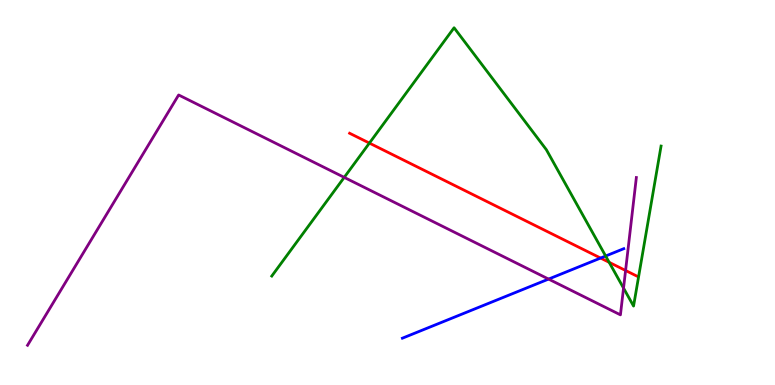[{'lines': ['blue', 'red'], 'intersections': [{'x': 7.75, 'y': 3.3}]}, {'lines': ['green', 'red'], 'intersections': [{'x': 4.77, 'y': 6.28}, {'x': 7.86, 'y': 3.19}]}, {'lines': ['purple', 'red'], 'intersections': [{'x': 8.07, 'y': 2.97}]}, {'lines': ['blue', 'green'], 'intersections': [{'x': 7.81, 'y': 3.35}]}, {'lines': ['blue', 'purple'], 'intersections': [{'x': 7.08, 'y': 2.75}]}, {'lines': ['green', 'purple'], 'intersections': [{'x': 4.44, 'y': 5.39}, {'x': 8.05, 'y': 2.52}]}]